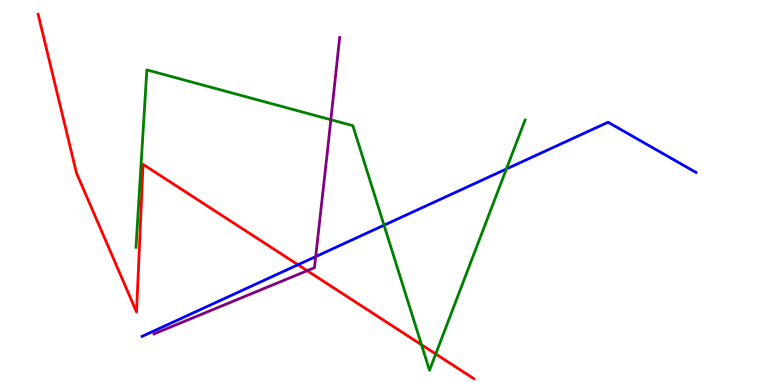[{'lines': ['blue', 'red'], 'intersections': [{'x': 3.85, 'y': 3.12}]}, {'lines': ['green', 'red'], 'intersections': [{'x': 5.44, 'y': 1.05}, {'x': 5.62, 'y': 0.806}]}, {'lines': ['purple', 'red'], 'intersections': [{'x': 3.96, 'y': 2.97}]}, {'lines': ['blue', 'green'], 'intersections': [{'x': 4.96, 'y': 4.15}, {'x': 6.53, 'y': 5.61}]}, {'lines': ['blue', 'purple'], 'intersections': [{'x': 4.07, 'y': 3.34}]}, {'lines': ['green', 'purple'], 'intersections': [{'x': 4.27, 'y': 6.89}]}]